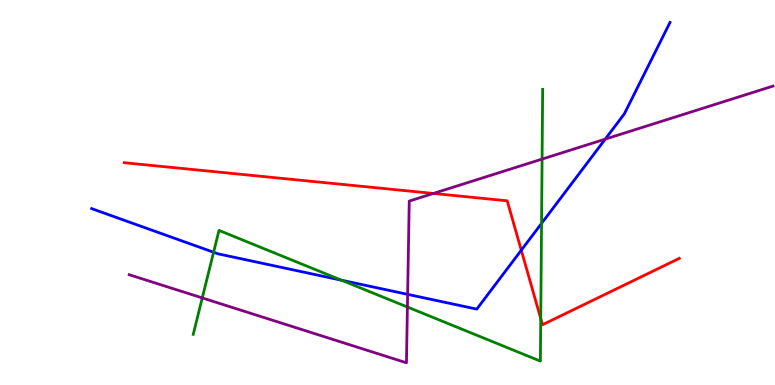[{'lines': ['blue', 'red'], 'intersections': [{'x': 6.73, 'y': 3.5}]}, {'lines': ['green', 'red'], 'intersections': [{'x': 6.98, 'y': 1.73}]}, {'lines': ['purple', 'red'], 'intersections': [{'x': 5.59, 'y': 4.98}]}, {'lines': ['blue', 'green'], 'intersections': [{'x': 2.76, 'y': 3.45}, {'x': 4.41, 'y': 2.72}, {'x': 6.99, 'y': 4.2}]}, {'lines': ['blue', 'purple'], 'intersections': [{'x': 5.26, 'y': 2.35}, {'x': 7.81, 'y': 6.39}]}, {'lines': ['green', 'purple'], 'intersections': [{'x': 2.61, 'y': 2.26}, {'x': 5.26, 'y': 2.03}, {'x': 6.99, 'y': 5.87}]}]